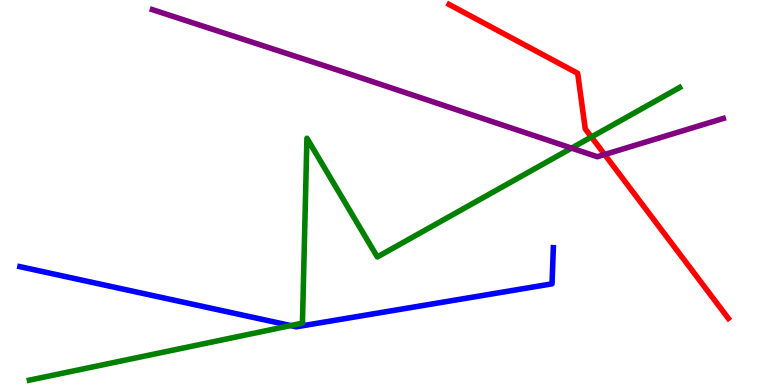[{'lines': ['blue', 'red'], 'intersections': []}, {'lines': ['green', 'red'], 'intersections': [{'x': 7.63, 'y': 6.44}]}, {'lines': ['purple', 'red'], 'intersections': [{'x': 7.8, 'y': 5.99}]}, {'lines': ['blue', 'green'], 'intersections': [{'x': 3.75, 'y': 1.54}]}, {'lines': ['blue', 'purple'], 'intersections': []}, {'lines': ['green', 'purple'], 'intersections': [{'x': 7.37, 'y': 6.15}]}]